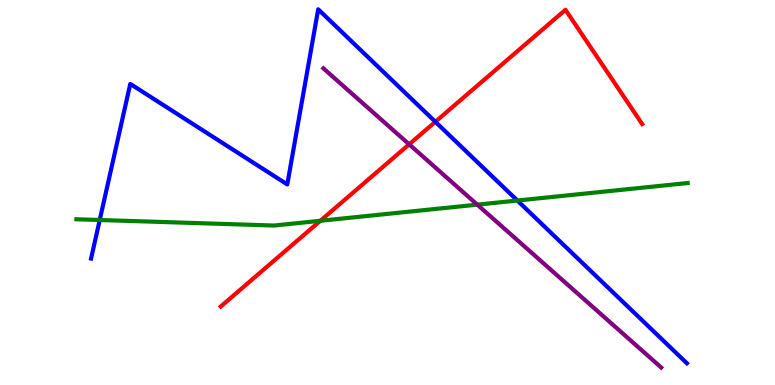[{'lines': ['blue', 'red'], 'intersections': [{'x': 5.62, 'y': 6.84}]}, {'lines': ['green', 'red'], 'intersections': [{'x': 4.13, 'y': 4.27}]}, {'lines': ['purple', 'red'], 'intersections': [{'x': 5.28, 'y': 6.25}]}, {'lines': ['blue', 'green'], 'intersections': [{'x': 1.29, 'y': 4.29}, {'x': 6.68, 'y': 4.79}]}, {'lines': ['blue', 'purple'], 'intersections': []}, {'lines': ['green', 'purple'], 'intersections': [{'x': 6.16, 'y': 4.68}]}]